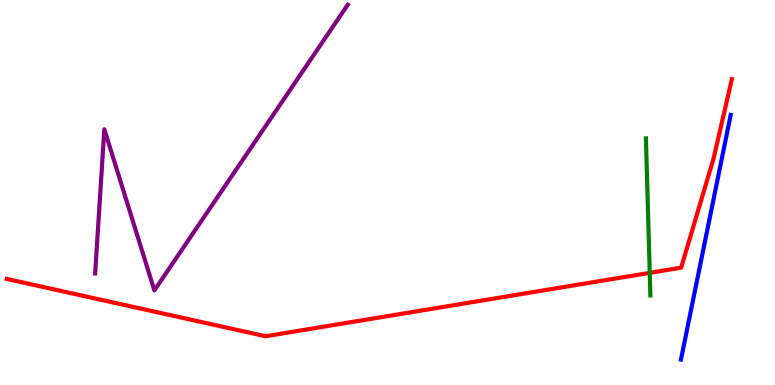[{'lines': ['blue', 'red'], 'intersections': []}, {'lines': ['green', 'red'], 'intersections': [{'x': 8.38, 'y': 2.91}]}, {'lines': ['purple', 'red'], 'intersections': []}, {'lines': ['blue', 'green'], 'intersections': []}, {'lines': ['blue', 'purple'], 'intersections': []}, {'lines': ['green', 'purple'], 'intersections': []}]